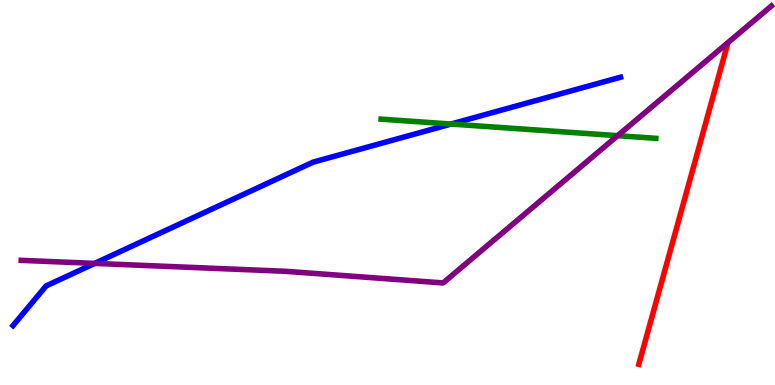[{'lines': ['blue', 'red'], 'intersections': []}, {'lines': ['green', 'red'], 'intersections': []}, {'lines': ['purple', 'red'], 'intersections': []}, {'lines': ['blue', 'green'], 'intersections': [{'x': 5.82, 'y': 6.78}]}, {'lines': ['blue', 'purple'], 'intersections': [{'x': 1.22, 'y': 3.16}]}, {'lines': ['green', 'purple'], 'intersections': [{'x': 7.97, 'y': 6.48}]}]